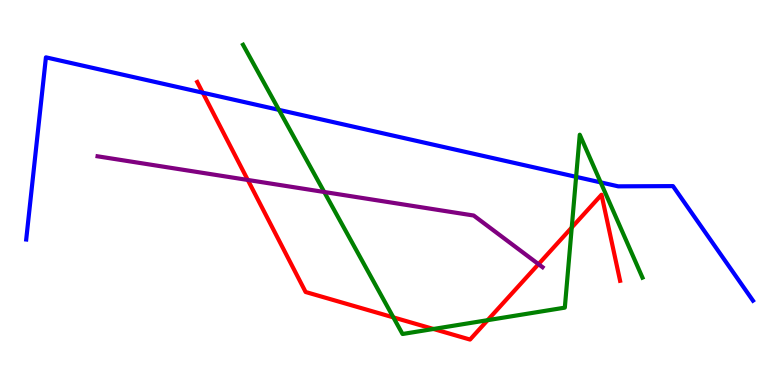[{'lines': ['blue', 'red'], 'intersections': [{'x': 2.62, 'y': 7.59}]}, {'lines': ['green', 'red'], 'intersections': [{'x': 5.08, 'y': 1.76}, {'x': 5.59, 'y': 1.46}, {'x': 6.29, 'y': 1.68}, {'x': 7.38, 'y': 4.09}]}, {'lines': ['purple', 'red'], 'intersections': [{'x': 3.2, 'y': 5.33}, {'x': 6.95, 'y': 3.14}]}, {'lines': ['blue', 'green'], 'intersections': [{'x': 3.6, 'y': 7.15}, {'x': 7.43, 'y': 5.41}, {'x': 7.75, 'y': 5.26}]}, {'lines': ['blue', 'purple'], 'intersections': []}, {'lines': ['green', 'purple'], 'intersections': [{'x': 4.18, 'y': 5.01}]}]